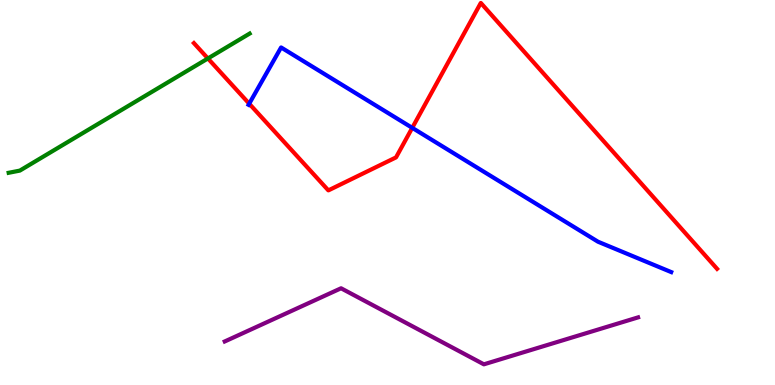[{'lines': ['blue', 'red'], 'intersections': [{'x': 3.22, 'y': 7.31}, {'x': 5.32, 'y': 6.68}]}, {'lines': ['green', 'red'], 'intersections': [{'x': 2.68, 'y': 8.48}]}, {'lines': ['purple', 'red'], 'intersections': []}, {'lines': ['blue', 'green'], 'intersections': []}, {'lines': ['blue', 'purple'], 'intersections': []}, {'lines': ['green', 'purple'], 'intersections': []}]